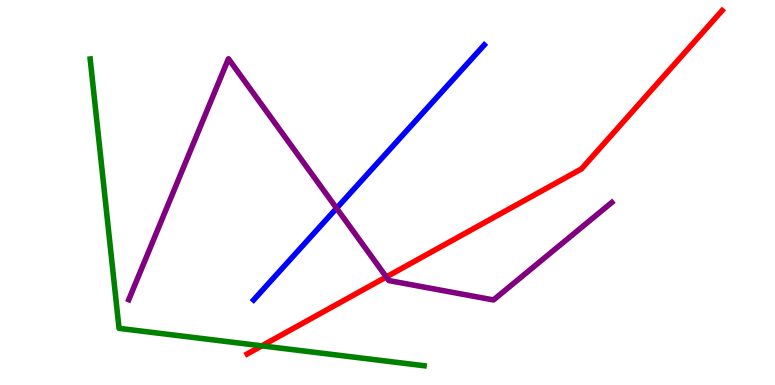[{'lines': ['blue', 'red'], 'intersections': []}, {'lines': ['green', 'red'], 'intersections': [{'x': 3.38, 'y': 1.02}]}, {'lines': ['purple', 'red'], 'intersections': [{'x': 4.98, 'y': 2.81}]}, {'lines': ['blue', 'green'], 'intersections': []}, {'lines': ['blue', 'purple'], 'intersections': [{'x': 4.34, 'y': 4.59}]}, {'lines': ['green', 'purple'], 'intersections': []}]